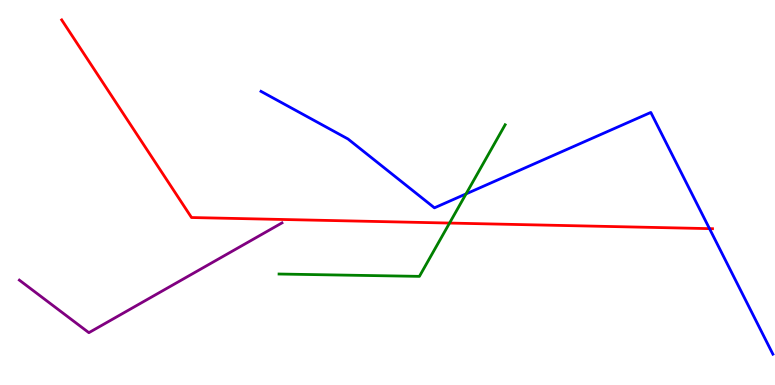[{'lines': ['blue', 'red'], 'intersections': [{'x': 9.15, 'y': 4.06}]}, {'lines': ['green', 'red'], 'intersections': [{'x': 5.8, 'y': 4.21}]}, {'lines': ['purple', 'red'], 'intersections': []}, {'lines': ['blue', 'green'], 'intersections': [{'x': 6.01, 'y': 4.96}]}, {'lines': ['blue', 'purple'], 'intersections': []}, {'lines': ['green', 'purple'], 'intersections': []}]